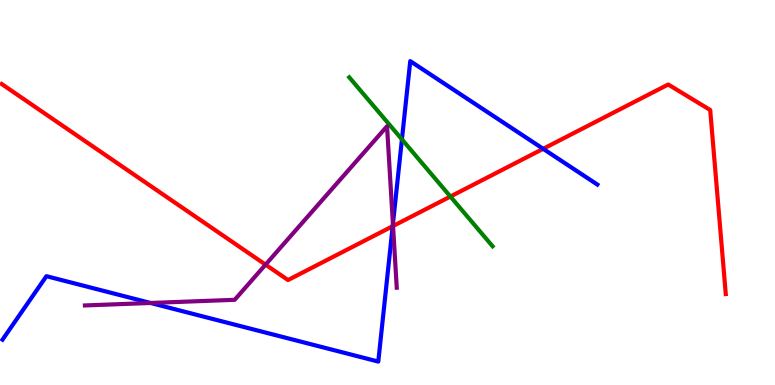[{'lines': ['blue', 'red'], 'intersections': [{'x': 5.07, 'y': 4.12}, {'x': 7.01, 'y': 6.13}]}, {'lines': ['green', 'red'], 'intersections': [{'x': 5.81, 'y': 4.9}]}, {'lines': ['purple', 'red'], 'intersections': [{'x': 3.43, 'y': 3.13}, {'x': 5.07, 'y': 4.13}]}, {'lines': ['blue', 'green'], 'intersections': [{'x': 5.19, 'y': 6.38}]}, {'lines': ['blue', 'purple'], 'intersections': [{'x': 1.94, 'y': 2.13}, {'x': 5.07, 'y': 4.18}]}, {'lines': ['green', 'purple'], 'intersections': []}]